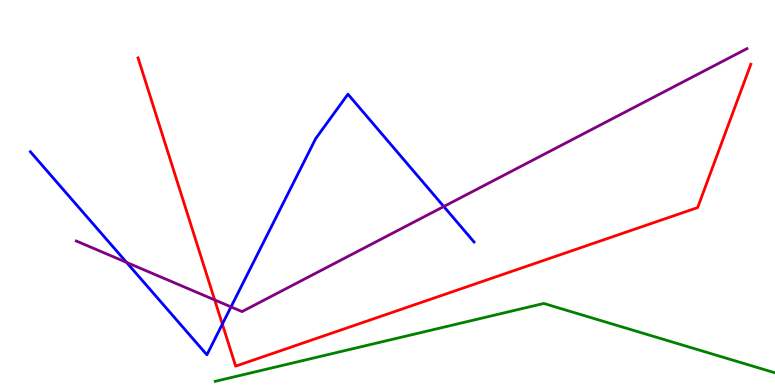[{'lines': ['blue', 'red'], 'intersections': [{'x': 2.87, 'y': 1.58}]}, {'lines': ['green', 'red'], 'intersections': []}, {'lines': ['purple', 'red'], 'intersections': [{'x': 2.77, 'y': 2.21}]}, {'lines': ['blue', 'green'], 'intersections': []}, {'lines': ['blue', 'purple'], 'intersections': [{'x': 1.63, 'y': 3.18}, {'x': 2.98, 'y': 2.03}, {'x': 5.73, 'y': 4.64}]}, {'lines': ['green', 'purple'], 'intersections': []}]